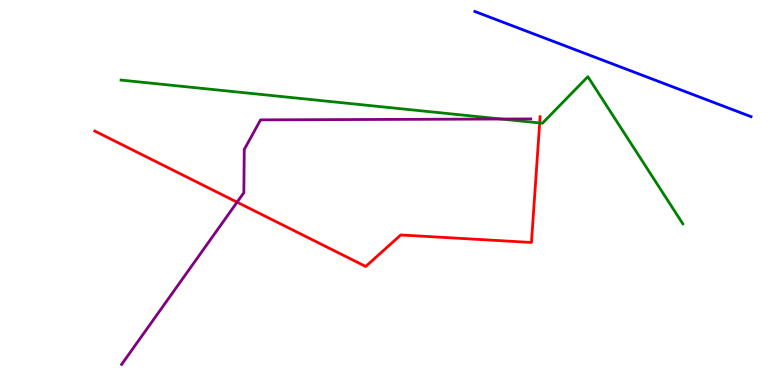[{'lines': ['blue', 'red'], 'intersections': []}, {'lines': ['green', 'red'], 'intersections': [{'x': 6.96, 'y': 6.81}]}, {'lines': ['purple', 'red'], 'intersections': [{'x': 3.06, 'y': 4.75}]}, {'lines': ['blue', 'green'], 'intersections': []}, {'lines': ['blue', 'purple'], 'intersections': []}, {'lines': ['green', 'purple'], 'intersections': [{'x': 6.47, 'y': 6.91}]}]